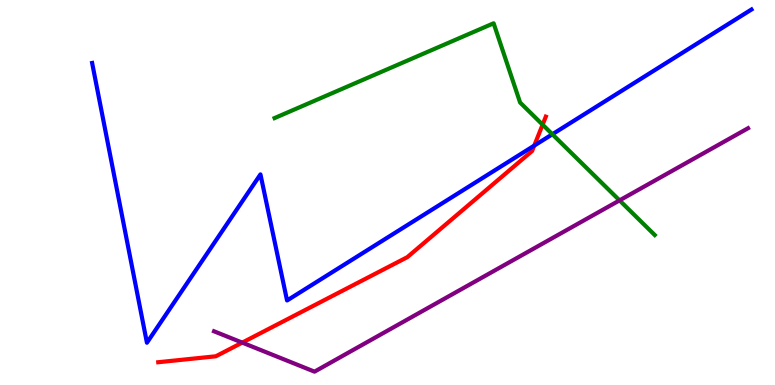[{'lines': ['blue', 'red'], 'intersections': [{'x': 6.89, 'y': 6.22}]}, {'lines': ['green', 'red'], 'intersections': [{'x': 7.0, 'y': 6.76}]}, {'lines': ['purple', 'red'], 'intersections': [{'x': 3.13, 'y': 1.1}]}, {'lines': ['blue', 'green'], 'intersections': [{'x': 7.13, 'y': 6.51}]}, {'lines': ['blue', 'purple'], 'intersections': []}, {'lines': ['green', 'purple'], 'intersections': [{'x': 7.99, 'y': 4.8}]}]